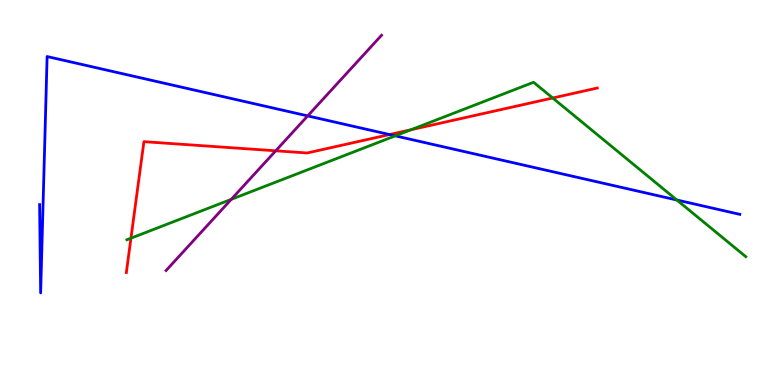[{'lines': ['blue', 'red'], 'intersections': [{'x': 5.03, 'y': 6.51}]}, {'lines': ['green', 'red'], 'intersections': [{'x': 1.69, 'y': 3.81}, {'x': 5.3, 'y': 6.63}, {'x': 7.13, 'y': 7.45}]}, {'lines': ['purple', 'red'], 'intersections': [{'x': 3.56, 'y': 6.08}]}, {'lines': ['blue', 'green'], 'intersections': [{'x': 5.1, 'y': 6.47}, {'x': 8.73, 'y': 4.81}]}, {'lines': ['blue', 'purple'], 'intersections': [{'x': 3.97, 'y': 6.99}]}, {'lines': ['green', 'purple'], 'intersections': [{'x': 2.98, 'y': 4.82}]}]